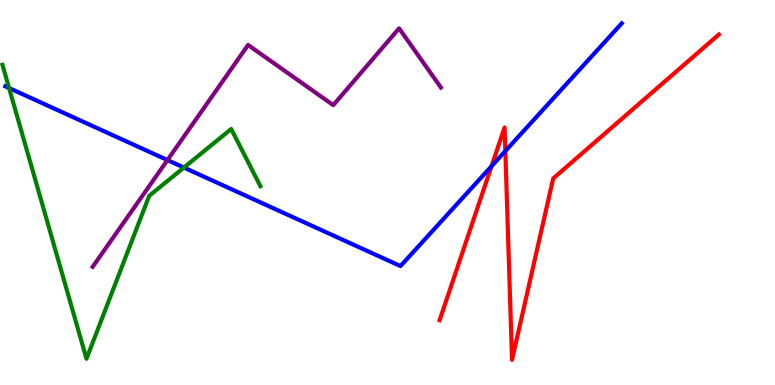[{'lines': ['blue', 'red'], 'intersections': [{'x': 6.34, 'y': 5.68}, {'x': 6.52, 'y': 6.08}]}, {'lines': ['green', 'red'], 'intersections': []}, {'lines': ['purple', 'red'], 'intersections': []}, {'lines': ['blue', 'green'], 'intersections': [{'x': 0.117, 'y': 7.71}, {'x': 2.37, 'y': 5.65}]}, {'lines': ['blue', 'purple'], 'intersections': [{'x': 2.16, 'y': 5.84}]}, {'lines': ['green', 'purple'], 'intersections': []}]